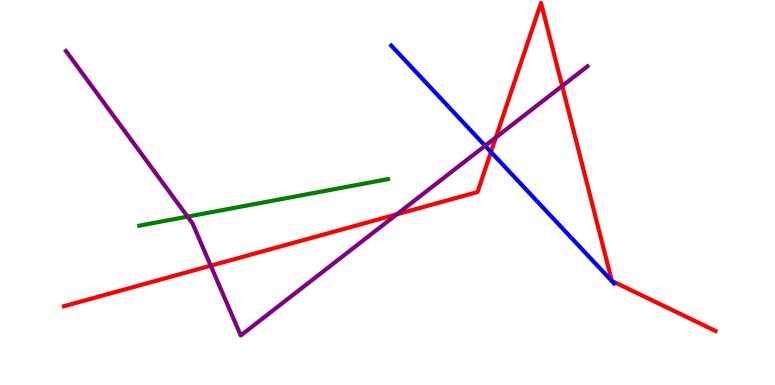[{'lines': ['blue', 'red'], 'intersections': [{'x': 6.34, 'y': 6.05}]}, {'lines': ['green', 'red'], 'intersections': []}, {'lines': ['purple', 'red'], 'intersections': [{'x': 2.72, 'y': 3.1}, {'x': 5.12, 'y': 4.43}, {'x': 6.4, 'y': 6.43}, {'x': 7.25, 'y': 7.77}]}, {'lines': ['blue', 'green'], 'intersections': []}, {'lines': ['blue', 'purple'], 'intersections': [{'x': 6.26, 'y': 6.21}]}, {'lines': ['green', 'purple'], 'intersections': [{'x': 2.42, 'y': 4.37}]}]